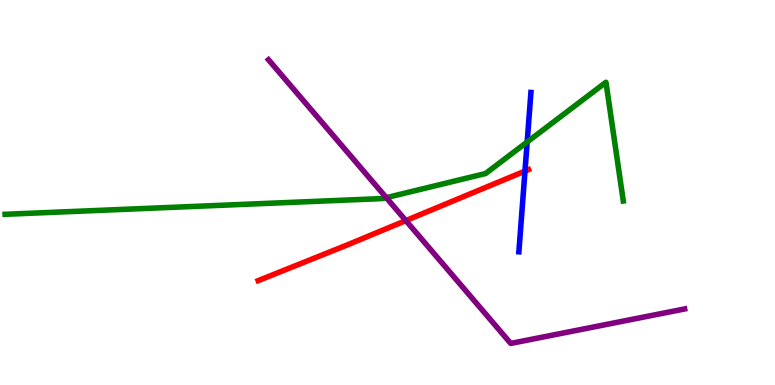[{'lines': ['blue', 'red'], 'intersections': [{'x': 6.77, 'y': 5.56}]}, {'lines': ['green', 'red'], 'intersections': []}, {'lines': ['purple', 'red'], 'intersections': [{'x': 5.24, 'y': 4.27}]}, {'lines': ['blue', 'green'], 'intersections': [{'x': 6.8, 'y': 6.31}]}, {'lines': ['blue', 'purple'], 'intersections': []}, {'lines': ['green', 'purple'], 'intersections': [{'x': 4.98, 'y': 4.87}]}]